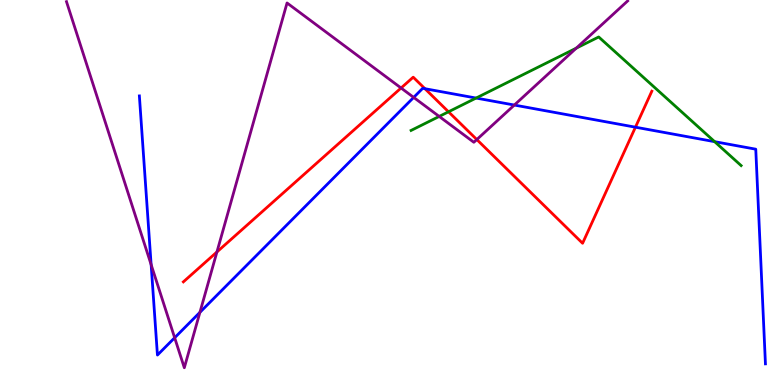[{'lines': ['blue', 'red'], 'intersections': [{'x': 5.48, 'y': 7.7}, {'x': 8.2, 'y': 6.7}]}, {'lines': ['green', 'red'], 'intersections': [{'x': 5.79, 'y': 7.1}]}, {'lines': ['purple', 'red'], 'intersections': [{'x': 2.8, 'y': 3.45}, {'x': 5.18, 'y': 7.71}, {'x': 6.15, 'y': 6.38}]}, {'lines': ['blue', 'green'], 'intersections': [{'x': 6.14, 'y': 7.45}, {'x': 9.22, 'y': 6.32}]}, {'lines': ['blue', 'purple'], 'intersections': [{'x': 1.95, 'y': 3.13}, {'x': 2.25, 'y': 1.23}, {'x': 2.58, 'y': 1.89}, {'x': 5.34, 'y': 7.47}, {'x': 6.64, 'y': 7.27}]}, {'lines': ['green', 'purple'], 'intersections': [{'x': 5.67, 'y': 6.98}, {'x': 7.44, 'y': 8.75}]}]